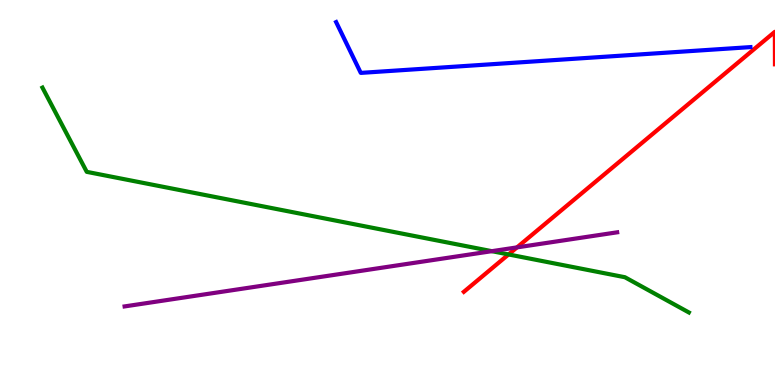[{'lines': ['blue', 'red'], 'intersections': []}, {'lines': ['green', 'red'], 'intersections': [{'x': 6.56, 'y': 3.39}]}, {'lines': ['purple', 'red'], 'intersections': [{'x': 6.67, 'y': 3.57}]}, {'lines': ['blue', 'green'], 'intersections': []}, {'lines': ['blue', 'purple'], 'intersections': []}, {'lines': ['green', 'purple'], 'intersections': [{'x': 6.35, 'y': 3.48}]}]